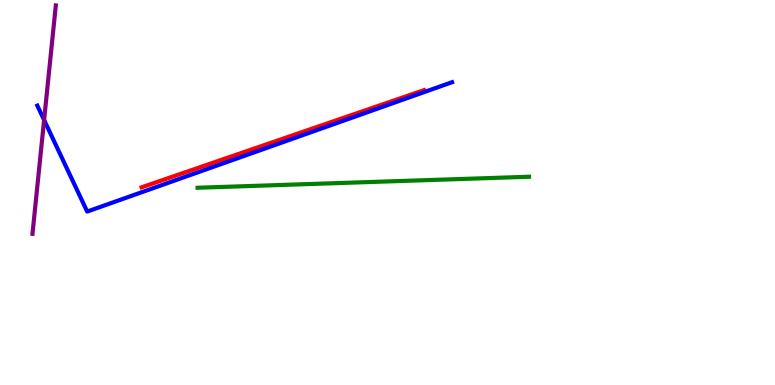[{'lines': ['blue', 'red'], 'intersections': []}, {'lines': ['green', 'red'], 'intersections': []}, {'lines': ['purple', 'red'], 'intersections': []}, {'lines': ['blue', 'green'], 'intersections': []}, {'lines': ['blue', 'purple'], 'intersections': [{'x': 0.569, 'y': 6.88}]}, {'lines': ['green', 'purple'], 'intersections': []}]